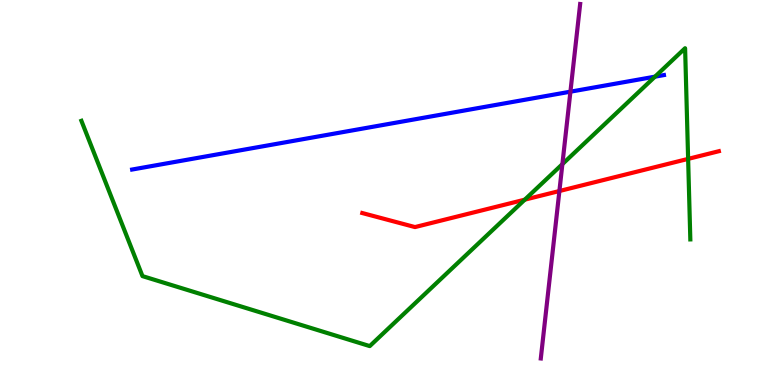[{'lines': ['blue', 'red'], 'intersections': []}, {'lines': ['green', 'red'], 'intersections': [{'x': 6.77, 'y': 4.81}, {'x': 8.88, 'y': 5.87}]}, {'lines': ['purple', 'red'], 'intersections': [{'x': 7.22, 'y': 5.04}]}, {'lines': ['blue', 'green'], 'intersections': [{'x': 8.45, 'y': 8.01}]}, {'lines': ['blue', 'purple'], 'intersections': [{'x': 7.36, 'y': 7.62}]}, {'lines': ['green', 'purple'], 'intersections': [{'x': 7.26, 'y': 5.74}]}]